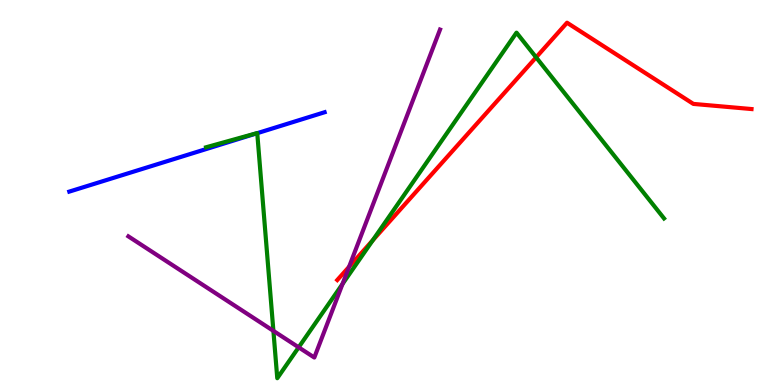[{'lines': ['blue', 'red'], 'intersections': []}, {'lines': ['green', 'red'], 'intersections': [{'x': 4.81, 'y': 3.76}, {'x': 6.92, 'y': 8.51}]}, {'lines': ['purple', 'red'], 'intersections': [{'x': 4.5, 'y': 3.07}]}, {'lines': ['blue', 'green'], 'intersections': [{'x': 3.32, 'y': 6.54}]}, {'lines': ['blue', 'purple'], 'intersections': []}, {'lines': ['green', 'purple'], 'intersections': [{'x': 3.53, 'y': 1.41}, {'x': 3.85, 'y': 0.978}, {'x': 4.42, 'y': 2.62}]}]